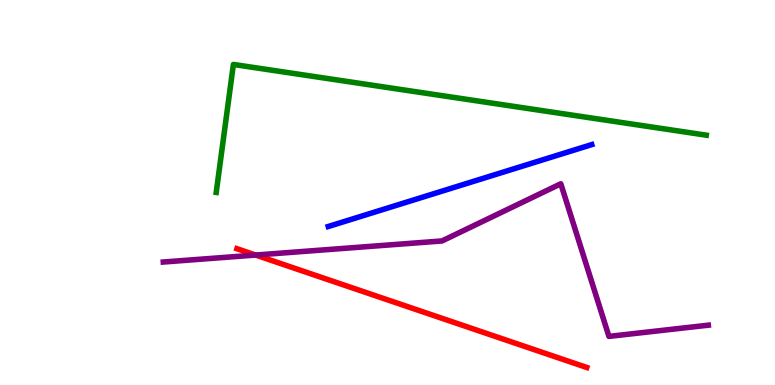[{'lines': ['blue', 'red'], 'intersections': []}, {'lines': ['green', 'red'], 'intersections': []}, {'lines': ['purple', 'red'], 'intersections': [{'x': 3.3, 'y': 3.38}]}, {'lines': ['blue', 'green'], 'intersections': []}, {'lines': ['blue', 'purple'], 'intersections': []}, {'lines': ['green', 'purple'], 'intersections': []}]